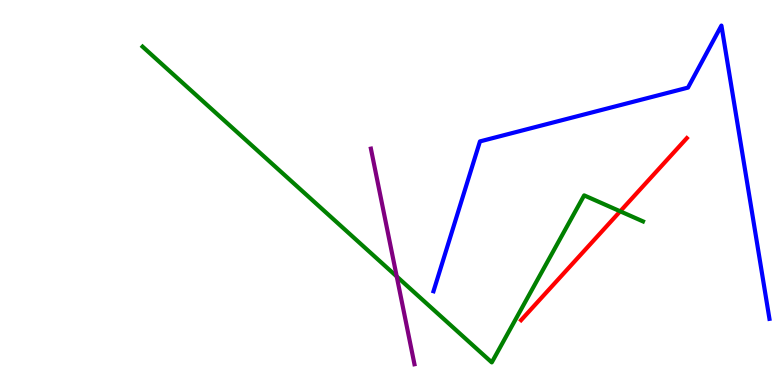[{'lines': ['blue', 'red'], 'intersections': []}, {'lines': ['green', 'red'], 'intersections': [{'x': 8.0, 'y': 4.51}]}, {'lines': ['purple', 'red'], 'intersections': []}, {'lines': ['blue', 'green'], 'intersections': []}, {'lines': ['blue', 'purple'], 'intersections': []}, {'lines': ['green', 'purple'], 'intersections': [{'x': 5.12, 'y': 2.82}]}]